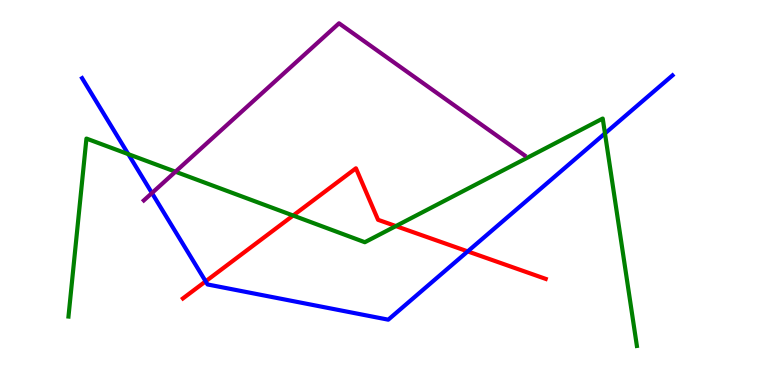[{'lines': ['blue', 'red'], 'intersections': [{'x': 2.65, 'y': 2.69}, {'x': 6.03, 'y': 3.47}]}, {'lines': ['green', 'red'], 'intersections': [{'x': 3.78, 'y': 4.4}, {'x': 5.11, 'y': 4.13}]}, {'lines': ['purple', 'red'], 'intersections': []}, {'lines': ['blue', 'green'], 'intersections': [{'x': 1.66, 'y': 6.0}, {'x': 7.81, 'y': 6.53}]}, {'lines': ['blue', 'purple'], 'intersections': [{'x': 1.96, 'y': 4.99}]}, {'lines': ['green', 'purple'], 'intersections': [{'x': 2.26, 'y': 5.54}]}]